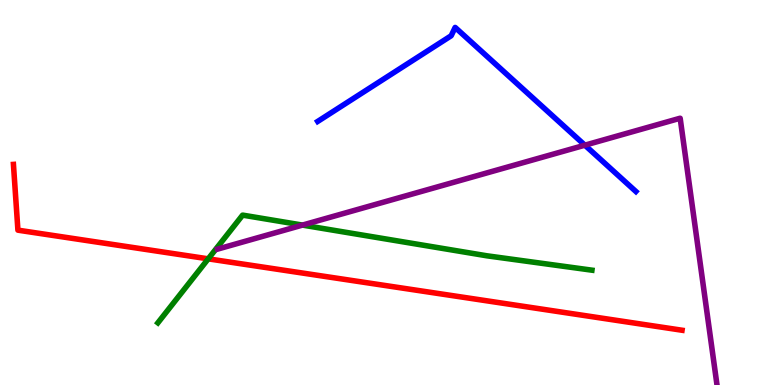[{'lines': ['blue', 'red'], 'intersections': []}, {'lines': ['green', 'red'], 'intersections': [{'x': 2.69, 'y': 3.28}]}, {'lines': ['purple', 'red'], 'intersections': []}, {'lines': ['blue', 'green'], 'intersections': []}, {'lines': ['blue', 'purple'], 'intersections': [{'x': 7.55, 'y': 6.23}]}, {'lines': ['green', 'purple'], 'intersections': [{'x': 3.9, 'y': 4.15}]}]